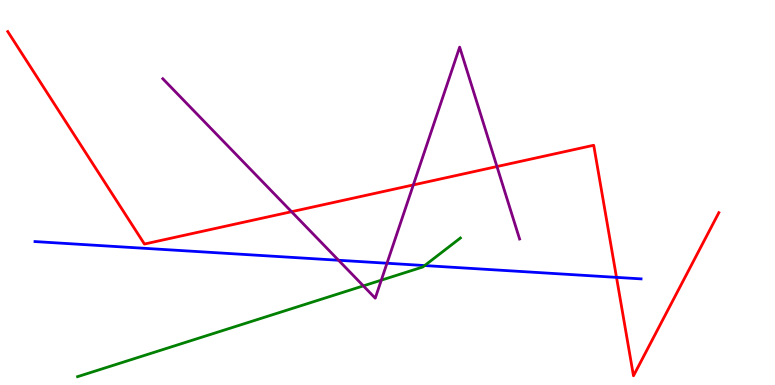[{'lines': ['blue', 'red'], 'intersections': [{'x': 7.95, 'y': 2.8}]}, {'lines': ['green', 'red'], 'intersections': []}, {'lines': ['purple', 'red'], 'intersections': [{'x': 3.76, 'y': 4.5}, {'x': 5.33, 'y': 5.2}, {'x': 6.41, 'y': 5.67}]}, {'lines': ['blue', 'green'], 'intersections': [{'x': 5.48, 'y': 3.1}]}, {'lines': ['blue', 'purple'], 'intersections': [{'x': 4.37, 'y': 3.24}, {'x': 4.99, 'y': 3.16}]}, {'lines': ['green', 'purple'], 'intersections': [{'x': 4.69, 'y': 2.57}, {'x': 4.92, 'y': 2.72}]}]